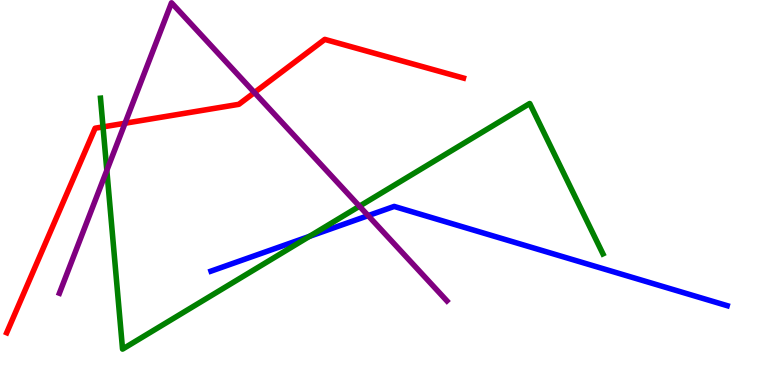[{'lines': ['blue', 'red'], 'intersections': []}, {'lines': ['green', 'red'], 'intersections': [{'x': 1.33, 'y': 6.7}]}, {'lines': ['purple', 'red'], 'intersections': [{'x': 1.61, 'y': 6.8}, {'x': 3.28, 'y': 7.6}]}, {'lines': ['blue', 'green'], 'intersections': [{'x': 3.99, 'y': 3.86}]}, {'lines': ['blue', 'purple'], 'intersections': [{'x': 4.75, 'y': 4.4}]}, {'lines': ['green', 'purple'], 'intersections': [{'x': 1.38, 'y': 5.57}, {'x': 4.64, 'y': 4.64}]}]